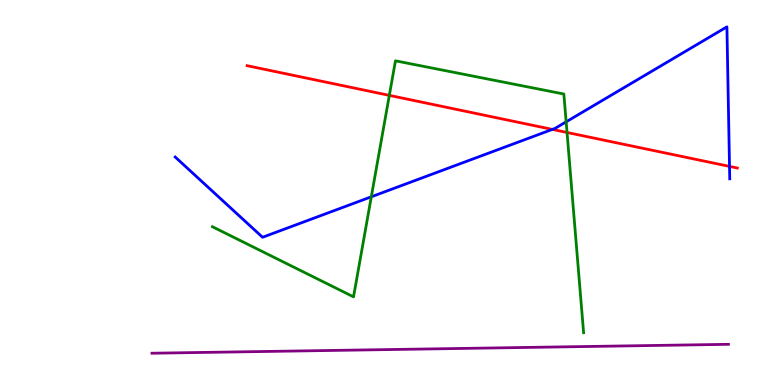[{'lines': ['blue', 'red'], 'intersections': [{'x': 7.13, 'y': 6.64}, {'x': 9.41, 'y': 5.68}]}, {'lines': ['green', 'red'], 'intersections': [{'x': 5.02, 'y': 7.52}, {'x': 7.32, 'y': 6.56}]}, {'lines': ['purple', 'red'], 'intersections': []}, {'lines': ['blue', 'green'], 'intersections': [{'x': 4.79, 'y': 4.89}, {'x': 7.31, 'y': 6.84}]}, {'lines': ['blue', 'purple'], 'intersections': []}, {'lines': ['green', 'purple'], 'intersections': []}]